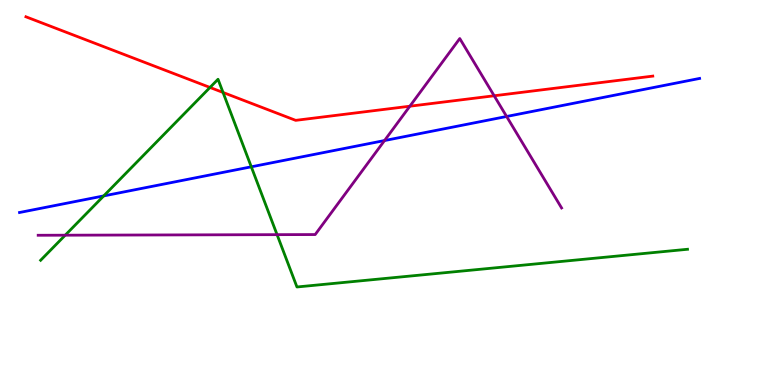[{'lines': ['blue', 'red'], 'intersections': []}, {'lines': ['green', 'red'], 'intersections': [{'x': 2.71, 'y': 7.73}, {'x': 2.88, 'y': 7.6}]}, {'lines': ['purple', 'red'], 'intersections': [{'x': 5.29, 'y': 7.24}, {'x': 6.38, 'y': 7.51}]}, {'lines': ['blue', 'green'], 'intersections': [{'x': 1.34, 'y': 4.91}, {'x': 3.24, 'y': 5.67}]}, {'lines': ['blue', 'purple'], 'intersections': [{'x': 4.96, 'y': 6.35}, {'x': 6.54, 'y': 6.97}]}, {'lines': ['green', 'purple'], 'intersections': [{'x': 0.841, 'y': 3.89}, {'x': 3.58, 'y': 3.91}]}]